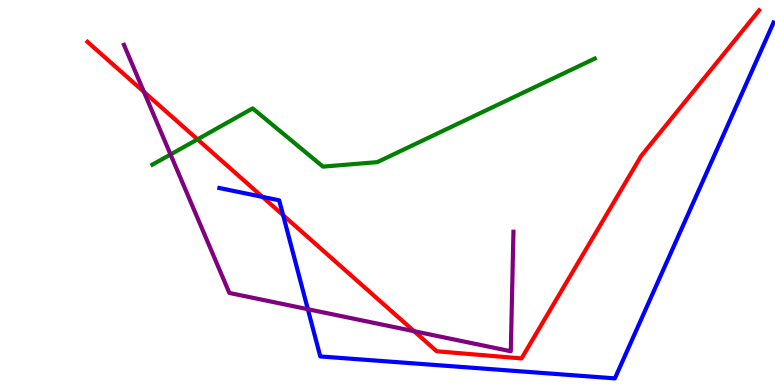[{'lines': ['blue', 'red'], 'intersections': [{'x': 3.39, 'y': 4.89}, {'x': 3.65, 'y': 4.41}]}, {'lines': ['green', 'red'], 'intersections': [{'x': 2.55, 'y': 6.38}]}, {'lines': ['purple', 'red'], 'intersections': [{'x': 1.86, 'y': 7.61}, {'x': 5.34, 'y': 1.4}]}, {'lines': ['blue', 'green'], 'intersections': []}, {'lines': ['blue', 'purple'], 'intersections': [{'x': 3.97, 'y': 1.97}]}, {'lines': ['green', 'purple'], 'intersections': [{'x': 2.2, 'y': 5.99}]}]